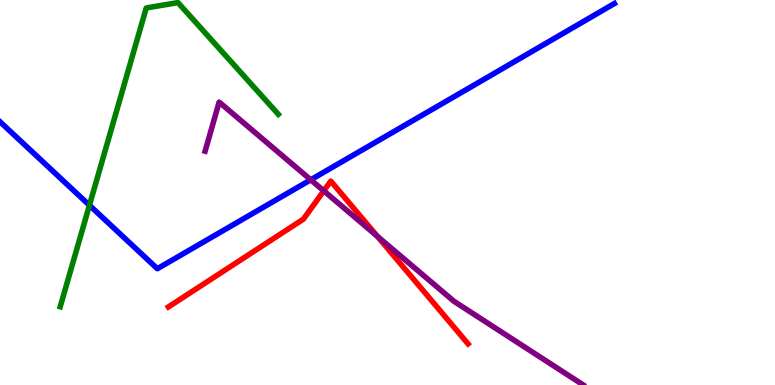[{'lines': ['blue', 'red'], 'intersections': []}, {'lines': ['green', 'red'], 'intersections': []}, {'lines': ['purple', 'red'], 'intersections': [{'x': 4.18, 'y': 5.04}, {'x': 4.87, 'y': 3.86}]}, {'lines': ['blue', 'green'], 'intersections': [{'x': 1.15, 'y': 4.67}]}, {'lines': ['blue', 'purple'], 'intersections': [{'x': 4.01, 'y': 5.33}]}, {'lines': ['green', 'purple'], 'intersections': []}]